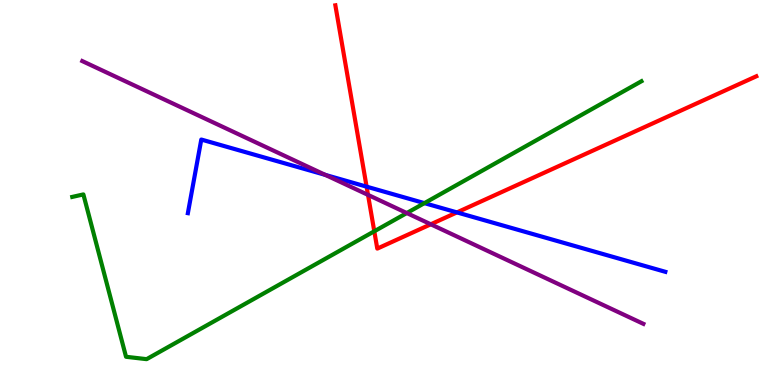[{'lines': ['blue', 'red'], 'intersections': [{'x': 4.73, 'y': 5.15}, {'x': 5.9, 'y': 4.48}]}, {'lines': ['green', 'red'], 'intersections': [{'x': 4.83, 'y': 3.99}]}, {'lines': ['purple', 'red'], 'intersections': [{'x': 4.75, 'y': 4.94}, {'x': 5.56, 'y': 4.17}]}, {'lines': ['blue', 'green'], 'intersections': [{'x': 5.48, 'y': 4.72}]}, {'lines': ['blue', 'purple'], 'intersections': [{'x': 4.2, 'y': 5.46}]}, {'lines': ['green', 'purple'], 'intersections': [{'x': 5.25, 'y': 4.47}]}]